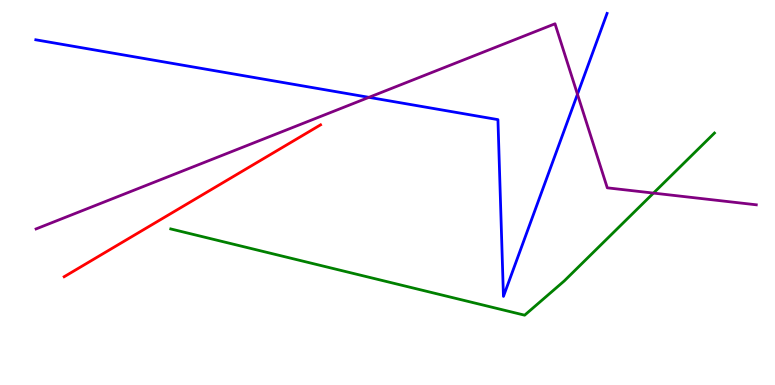[{'lines': ['blue', 'red'], 'intersections': []}, {'lines': ['green', 'red'], 'intersections': []}, {'lines': ['purple', 'red'], 'intersections': []}, {'lines': ['blue', 'green'], 'intersections': []}, {'lines': ['blue', 'purple'], 'intersections': [{'x': 4.76, 'y': 7.47}, {'x': 7.45, 'y': 7.55}]}, {'lines': ['green', 'purple'], 'intersections': [{'x': 8.43, 'y': 4.98}]}]